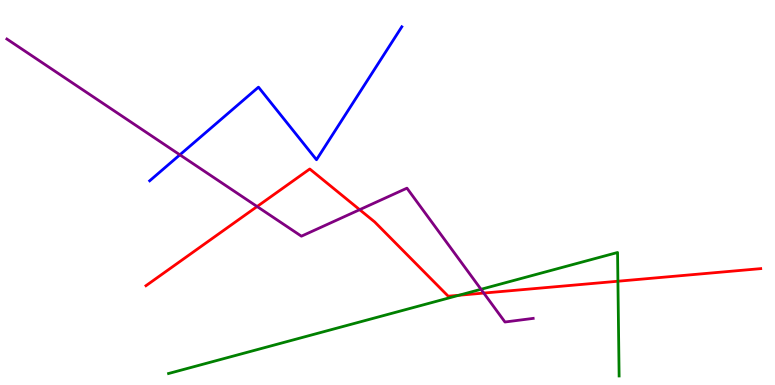[{'lines': ['blue', 'red'], 'intersections': []}, {'lines': ['green', 'red'], 'intersections': [{'x': 5.92, 'y': 2.33}, {'x': 7.97, 'y': 2.7}]}, {'lines': ['purple', 'red'], 'intersections': [{'x': 3.32, 'y': 4.64}, {'x': 4.64, 'y': 4.55}, {'x': 6.24, 'y': 2.39}]}, {'lines': ['blue', 'green'], 'intersections': []}, {'lines': ['blue', 'purple'], 'intersections': [{'x': 2.32, 'y': 5.98}]}, {'lines': ['green', 'purple'], 'intersections': [{'x': 6.21, 'y': 2.49}]}]